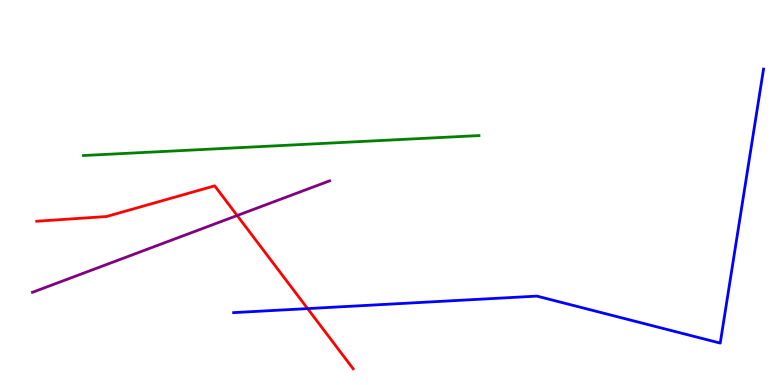[{'lines': ['blue', 'red'], 'intersections': [{'x': 3.97, 'y': 1.98}]}, {'lines': ['green', 'red'], 'intersections': []}, {'lines': ['purple', 'red'], 'intersections': [{'x': 3.06, 'y': 4.4}]}, {'lines': ['blue', 'green'], 'intersections': []}, {'lines': ['blue', 'purple'], 'intersections': []}, {'lines': ['green', 'purple'], 'intersections': []}]